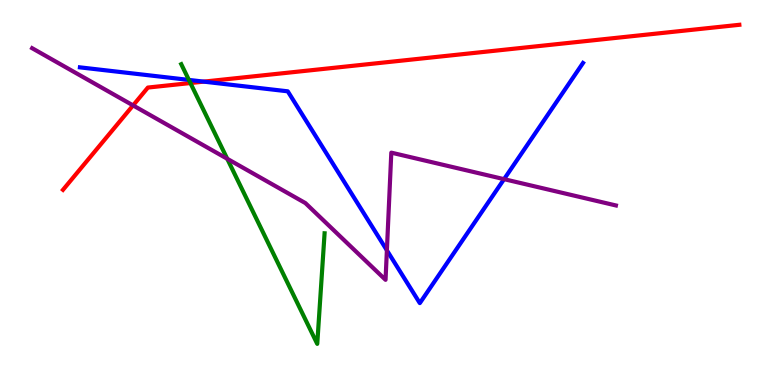[{'lines': ['blue', 'red'], 'intersections': [{'x': 2.63, 'y': 7.88}]}, {'lines': ['green', 'red'], 'intersections': [{'x': 2.46, 'y': 7.84}]}, {'lines': ['purple', 'red'], 'intersections': [{'x': 1.72, 'y': 7.26}]}, {'lines': ['blue', 'green'], 'intersections': [{'x': 2.44, 'y': 7.92}]}, {'lines': ['blue', 'purple'], 'intersections': [{'x': 4.99, 'y': 3.5}, {'x': 6.5, 'y': 5.35}]}, {'lines': ['green', 'purple'], 'intersections': [{'x': 2.93, 'y': 5.88}]}]